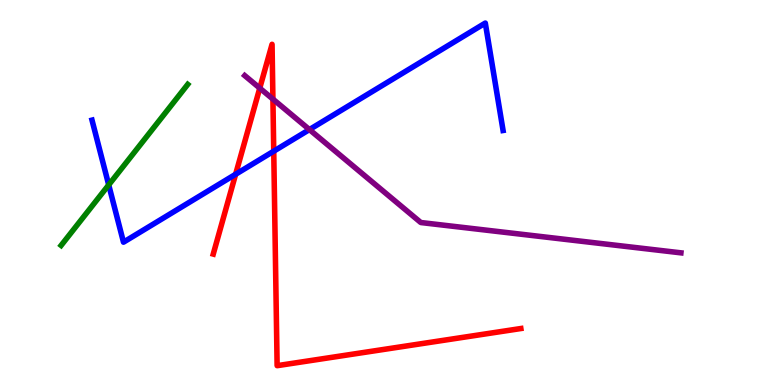[{'lines': ['blue', 'red'], 'intersections': [{'x': 3.04, 'y': 5.47}, {'x': 3.53, 'y': 6.07}]}, {'lines': ['green', 'red'], 'intersections': []}, {'lines': ['purple', 'red'], 'intersections': [{'x': 3.35, 'y': 7.71}, {'x': 3.52, 'y': 7.43}]}, {'lines': ['blue', 'green'], 'intersections': [{'x': 1.4, 'y': 5.2}]}, {'lines': ['blue', 'purple'], 'intersections': [{'x': 3.99, 'y': 6.63}]}, {'lines': ['green', 'purple'], 'intersections': []}]